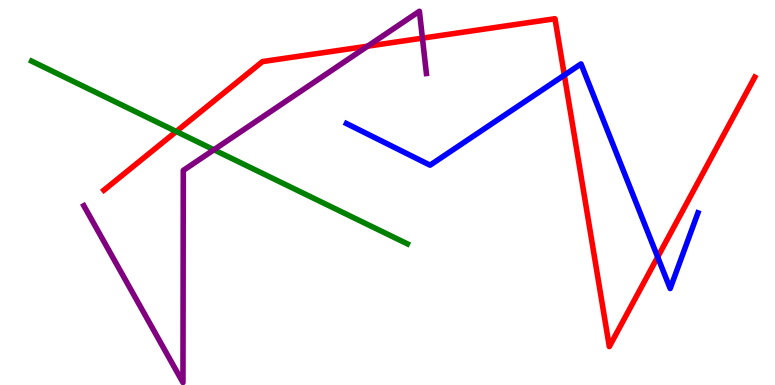[{'lines': ['blue', 'red'], 'intersections': [{'x': 7.28, 'y': 8.05}, {'x': 8.49, 'y': 3.32}]}, {'lines': ['green', 'red'], 'intersections': [{'x': 2.27, 'y': 6.58}]}, {'lines': ['purple', 'red'], 'intersections': [{'x': 4.74, 'y': 8.8}, {'x': 5.45, 'y': 9.01}]}, {'lines': ['blue', 'green'], 'intersections': []}, {'lines': ['blue', 'purple'], 'intersections': []}, {'lines': ['green', 'purple'], 'intersections': [{'x': 2.76, 'y': 6.11}]}]